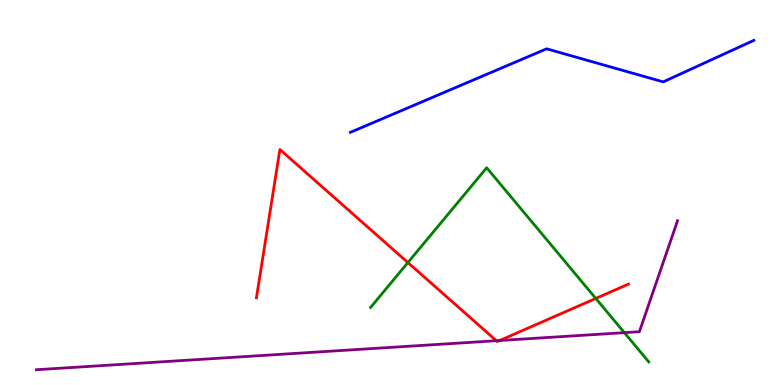[{'lines': ['blue', 'red'], 'intersections': []}, {'lines': ['green', 'red'], 'intersections': [{'x': 5.26, 'y': 3.18}, {'x': 7.69, 'y': 2.25}]}, {'lines': ['purple', 'red'], 'intersections': [{'x': 6.41, 'y': 1.15}, {'x': 6.45, 'y': 1.16}]}, {'lines': ['blue', 'green'], 'intersections': []}, {'lines': ['blue', 'purple'], 'intersections': []}, {'lines': ['green', 'purple'], 'intersections': [{'x': 8.06, 'y': 1.36}]}]